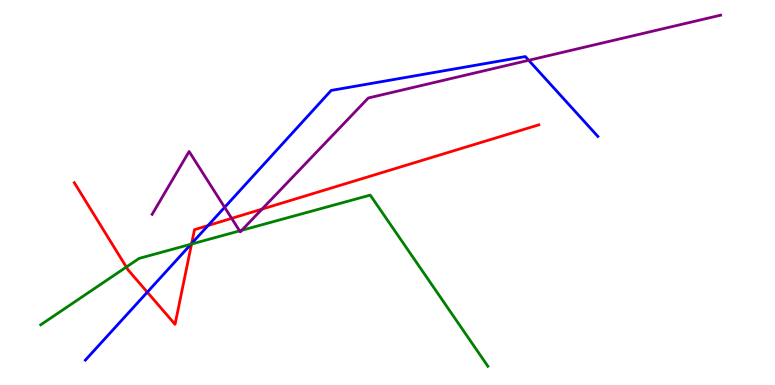[{'lines': ['blue', 'red'], 'intersections': [{'x': 1.9, 'y': 2.41}, {'x': 2.47, 'y': 3.68}, {'x': 2.68, 'y': 4.14}]}, {'lines': ['green', 'red'], 'intersections': [{'x': 1.63, 'y': 3.06}, {'x': 2.47, 'y': 3.66}]}, {'lines': ['purple', 'red'], 'intersections': [{'x': 2.99, 'y': 4.33}, {'x': 3.38, 'y': 4.57}]}, {'lines': ['blue', 'green'], 'intersections': [{'x': 2.46, 'y': 3.66}]}, {'lines': ['blue', 'purple'], 'intersections': [{'x': 2.9, 'y': 4.62}, {'x': 6.82, 'y': 8.43}]}, {'lines': ['green', 'purple'], 'intersections': [{'x': 3.09, 'y': 4.0}, {'x': 3.12, 'y': 4.02}]}]